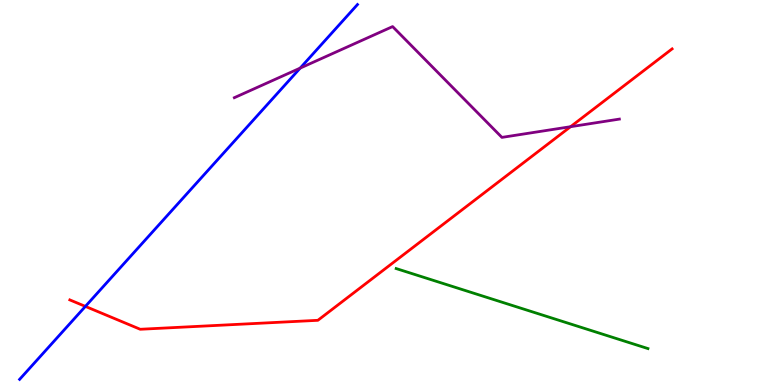[{'lines': ['blue', 'red'], 'intersections': [{'x': 1.1, 'y': 2.04}]}, {'lines': ['green', 'red'], 'intersections': []}, {'lines': ['purple', 'red'], 'intersections': [{'x': 7.36, 'y': 6.71}]}, {'lines': ['blue', 'green'], 'intersections': []}, {'lines': ['blue', 'purple'], 'intersections': [{'x': 3.87, 'y': 8.23}]}, {'lines': ['green', 'purple'], 'intersections': []}]